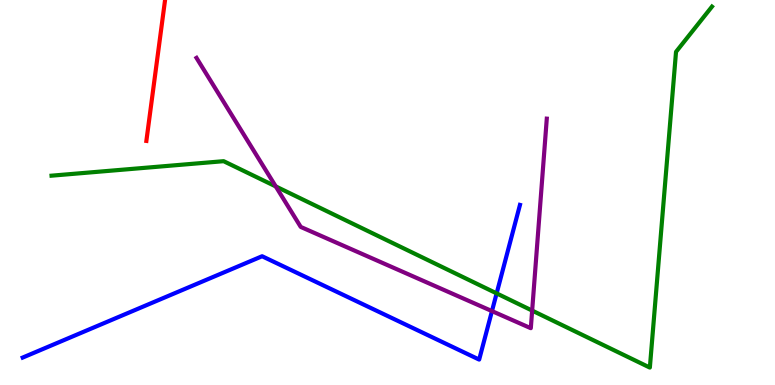[{'lines': ['blue', 'red'], 'intersections': []}, {'lines': ['green', 'red'], 'intersections': []}, {'lines': ['purple', 'red'], 'intersections': []}, {'lines': ['blue', 'green'], 'intersections': [{'x': 6.41, 'y': 2.38}]}, {'lines': ['blue', 'purple'], 'intersections': [{'x': 6.35, 'y': 1.92}]}, {'lines': ['green', 'purple'], 'intersections': [{'x': 3.56, 'y': 5.16}, {'x': 6.87, 'y': 1.93}]}]